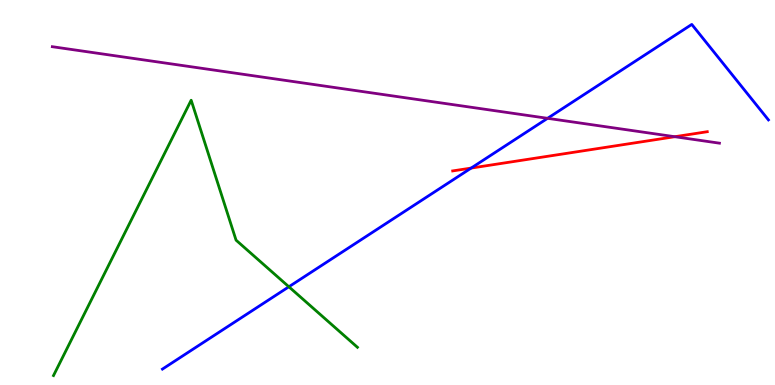[{'lines': ['blue', 'red'], 'intersections': [{'x': 6.08, 'y': 5.63}]}, {'lines': ['green', 'red'], 'intersections': []}, {'lines': ['purple', 'red'], 'intersections': [{'x': 8.71, 'y': 6.45}]}, {'lines': ['blue', 'green'], 'intersections': [{'x': 3.73, 'y': 2.55}]}, {'lines': ['blue', 'purple'], 'intersections': [{'x': 7.07, 'y': 6.93}]}, {'lines': ['green', 'purple'], 'intersections': []}]